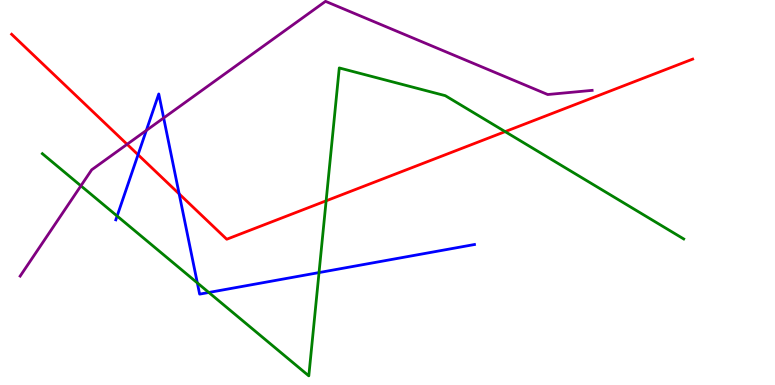[{'lines': ['blue', 'red'], 'intersections': [{'x': 1.78, 'y': 5.98}, {'x': 2.31, 'y': 4.96}]}, {'lines': ['green', 'red'], 'intersections': [{'x': 4.21, 'y': 4.78}, {'x': 6.52, 'y': 6.58}]}, {'lines': ['purple', 'red'], 'intersections': [{'x': 1.64, 'y': 6.25}]}, {'lines': ['blue', 'green'], 'intersections': [{'x': 1.51, 'y': 4.39}, {'x': 2.55, 'y': 2.65}, {'x': 2.69, 'y': 2.4}, {'x': 4.12, 'y': 2.92}]}, {'lines': ['blue', 'purple'], 'intersections': [{'x': 1.89, 'y': 6.61}, {'x': 2.11, 'y': 6.94}]}, {'lines': ['green', 'purple'], 'intersections': [{'x': 1.04, 'y': 5.17}]}]